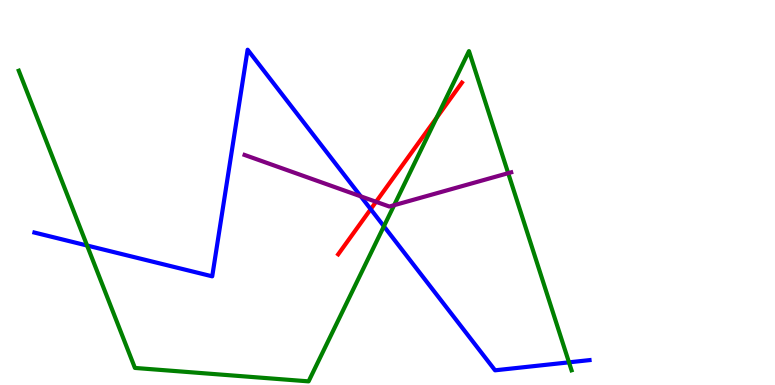[{'lines': ['blue', 'red'], 'intersections': [{'x': 4.78, 'y': 4.57}]}, {'lines': ['green', 'red'], 'intersections': [{'x': 5.63, 'y': 6.94}]}, {'lines': ['purple', 'red'], 'intersections': [{'x': 4.85, 'y': 4.76}]}, {'lines': ['blue', 'green'], 'intersections': [{'x': 1.12, 'y': 3.62}, {'x': 4.95, 'y': 4.12}, {'x': 7.34, 'y': 0.589}]}, {'lines': ['blue', 'purple'], 'intersections': [{'x': 4.66, 'y': 4.9}]}, {'lines': ['green', 'purple'], 'intersections': [{'x': 5.09, 'y': 4.67}, {'x': 6.56, 'y': 5.5}]}]